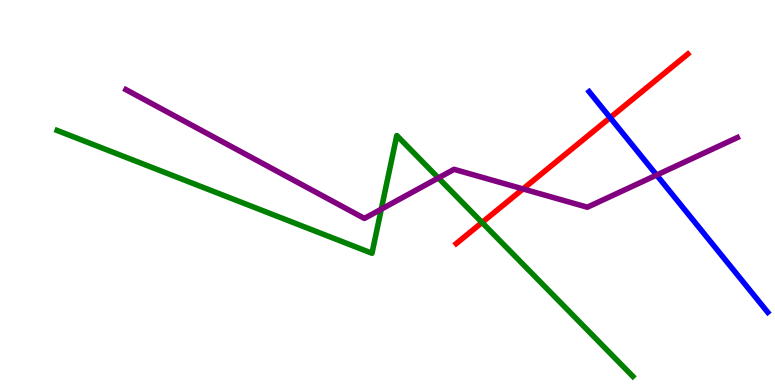[{'lines': ['blue', 'red'], 'intersections': [{'x': 7.87, 'y': 6.94}]}, {'lines': ['green', 'red'], 'intersections': [{'x': 6.22, 'y': 4.22}]}, {'lines': ['purple', 'red'], 'intersections': [{'x': 6.75, 'y': 5.09}]}, {'lines': ['blue', 'green'], 'intersections': []}, {'lines': ['blue', 'purple'], 'intersections': [{'x': 8.47, 'y': 5.45}]}, {'lines': ['green', 'purple'], 'intersections': [{'x': 4.92, 'y': 4.57}, {'x': 5.66, 'y': 5.38}]}]